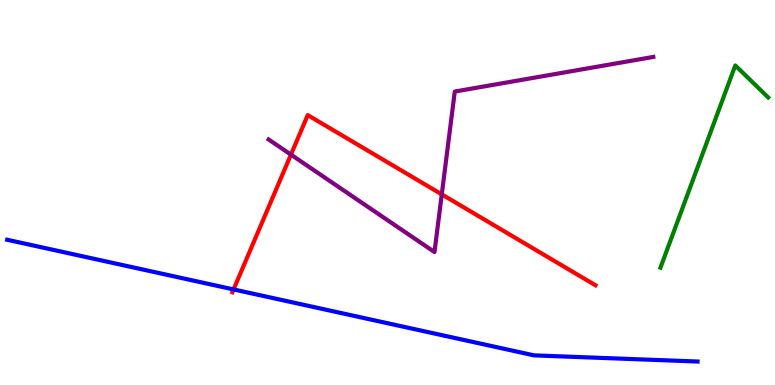[{'lines': ['blue', 'red'], 'intersections': [{'x': 3.01, 'y': 2.48}]}, {'lines': ['green', 'red'], 'intersections': []}, {'lines': ['purple', 'red'], 'intersections': [{'x': 3.75, 'y': 5.98}, {'x': 5.7, 'y': 4.95}]}, {'lines': ['blue', 'green'], 'intersections': []}, {'lines': ['blue', 'purple'], 'intersections': []}, {'lines': ['green', 'purple'], 'intersections': []}]